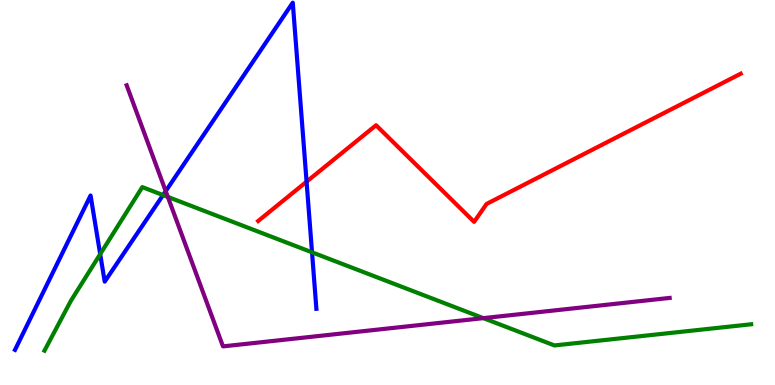[{'lines': ['blue', 'red'], 'intersections': [{'x': 3.96, 'y': 5.28}]}, {'lines': ['green', 'red'], 'intersections': []}, {'lines': ['purple', 'red'], 'intersections': []}, {'lines': ['blue', 'green'], 'intersections': [{'x': 1.29, 'y': 3.4}, {'x': 2.1, 'y': 4.93}, {'x': 4.03, 'y': 3.45}]}, {'lines': ['blue', 'purple'], 'intersections': [{'x': 2.14, 'y': 5.04}]}, {'lines': ['green', 'purple'], 'intersections': [{'x': 2.17, 'y': 4.89}, {'x': 6.24, 'y': 1.74}]}]